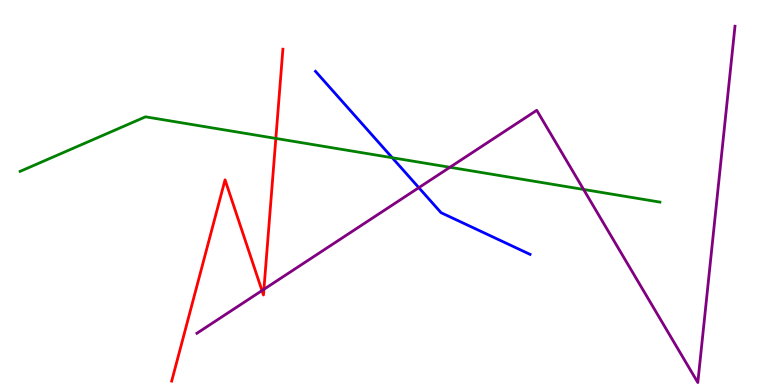[{'lines': ['blue', 'red'], 'intersections': []}, {'lines': ['green', 'red'], 'intersections': [{'x': 3.56, 'y': 6.4}]}, {'lines': ['purple', 'red'], 'intersections': [{'x': 3.38, 'y': 2.45}, {'x': 3.41, 'y': 2.49}]}, {'lines': ['blue', 'green'], 'intersections': [{'x': 5.06, 'y': 5.9}]}, {'lines': ['blue', 'purple'], 'intersections': [{'x': 5.4, 'y': 5.13}]}, {'lines': ['green', 'purple'], 'intersections': [{'x': 5.81, 'y': 5.65}, {'x': 7.53, 'y': 5.08}]}]